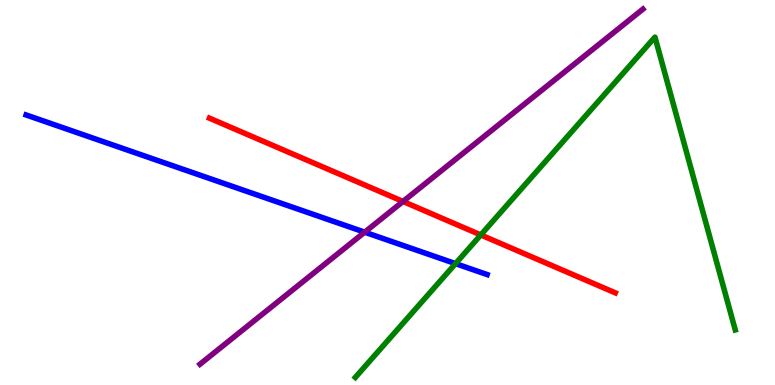[{'lines': ['blue', 'red'], 'intersections': []}, {'lines': ['green', 'red'], 'intersections': [{'x': 6.2, 'y': 3.9}]}, {'lines': ['purple', 'red'], 'intersections': [{'x': 5.2, 'y': 4.77}]}, {'lines': ['blue', 'green'], 'intersections': [{'x': 5.88, 'y': 3.15}]}, {'lines': ['blue', 'purple'], 'intersections': [{'x': 4.71, 'y': 3.97}]}, {'lines': ['green', 'purple'], 'intersections': []}]